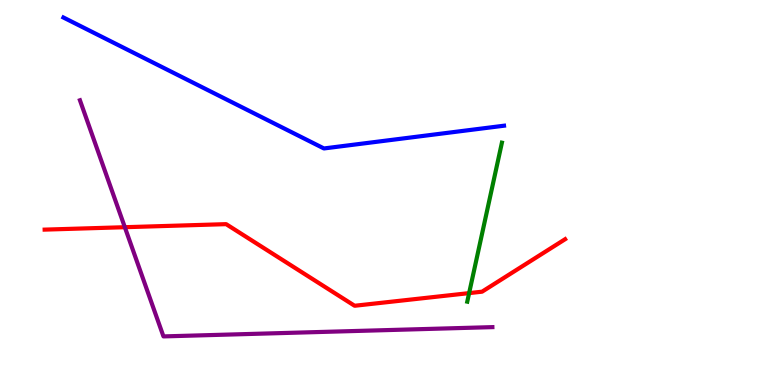[{'lines': ['blue', 'red'], 'intersections': []}, {'lines': ['green', 'red'], 'intersections': [{'x': 6.05, 'y': 2.39}]}, {'lines': ['purple', 'red'], 'intersections': [{'x': 1.61, 'y': 4.1}]}, {'lines': ['blue', 'green'], 'intersections': []}, {'lines': ['blue', 'purple'], 'intersections': []}, {'lines': ['green', 'purple'], 'intersections': []}]